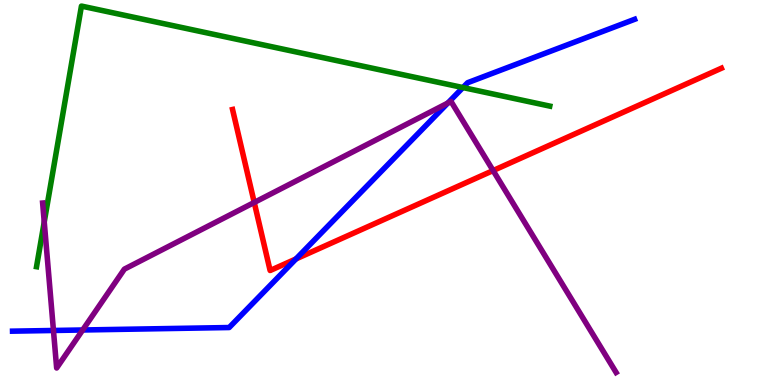[{'lines': ['blue', 'red'], 'intersections': [{'x': 3.82, 'y': 3.27}]}, {'lines': ['green', 'red'], 'intersections': []}, {'lines': ['purple', 'red'], 'intersections': [{'x': 3.28, 'y': 4.74}, {'x': 6.36, 'y': 5.57}]}, {'lines': ['blue', 'green'], 'intersections': [{'x': 5.97, 'y': 7.73}]}, {'lines': ['blue', 'purple'], 'intersections': [{'x': 0.69, 'y': 1.42}, {'x': 1.07, 'y': 1.43}, {'x': 5.78, 'y': 7.32}]}, {'lines': ['green', 'purple'], 'intersections': [{'x': 0.571, 'y': 4.23}]}]